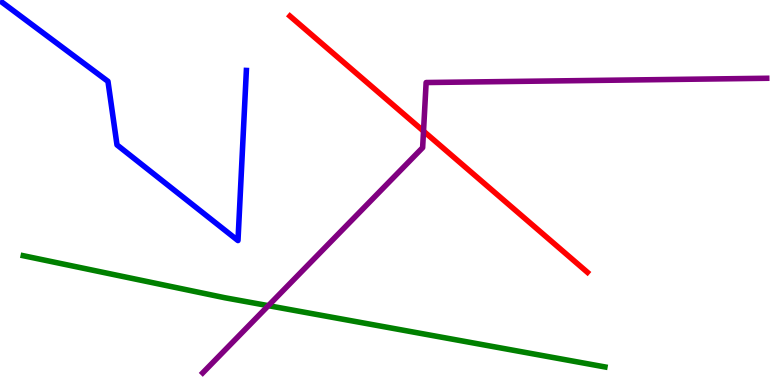[{'lines': ['blue', 'red'], 'intersections': []}, {'lines': ['green', 'red'], 'intersections': []}, {'lines': ['purple', 'red'], 'intersections': [{'x': 5.46, 'y': 6.59}]}, {'lines': ['blue', 'green'], 'intersections': []}, {'lines': ['blue', 'purple'], 'intersections': []}, {'lines': ['green', 'purple'], 'intersections': [{'x': 3.46, 'y': 2.06}]}]